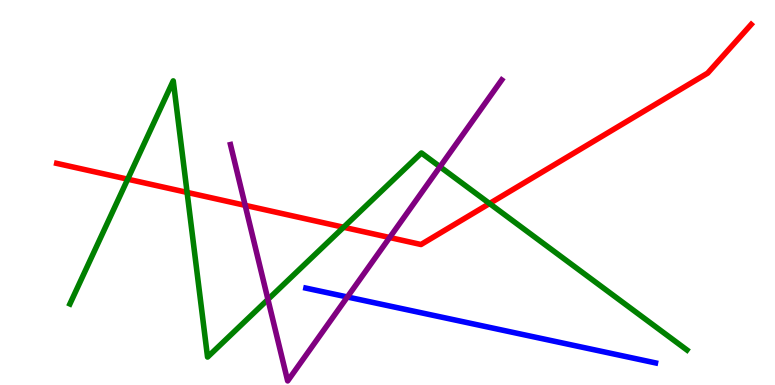[{'lines': ['blue', 'red'], 'intersections': []}, {'lines': ['green', 'red'], 'intersections': [{'x': 1.65, 'y': 5.35}, {'x': 2.41, 'y': 5.0}, {'x': 4.43, 'y': 4.1}, {'x': 6.32, 'y': 4.71}]}, {'lines': ['purple', 'red'], 'intersections': [{'x': 3.16, 'y': 4.67}, {'x': 5.03, 'y': 3.83}]}, {'lines': ['blue', 'green'], 'intersections': []}, {'lines': ['blue', 'purple'], 'intersections': [{'x': 4.48, 'y': 2.29}]}, {'lines': ['green', 'purple'], 'intersections': [{'x': 3.46, 'y': 2.22}, {'x': 5.68, 'y': 5.67}]}]